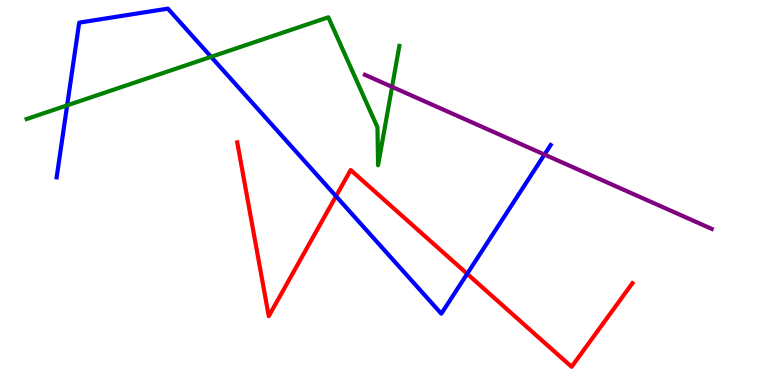[{'lines': ['blue', 'red'], 'intersections': [{'x': 4.34, 'y': 4.9}, {'x': 6.03, 'y': 2.89}]}, {'lines': ['green', 'red'], 'intersections': []}, {'lines': ['purple', 'red'], 'intersections': []}, {'lines': ['blue', 'green'], 'intersections': [{'x': 0.866, 'y': 7.26}, {'x': 2.72, 'y': 8.52}]}, {'lines': ['blue', 'purple'], 'intersections': [{'x': 7.03, 'y': 5.99}]}, {'lines': ['green', 'purple'], 'intersections': [{'x': 5.06, 'y': 7.74}]}]